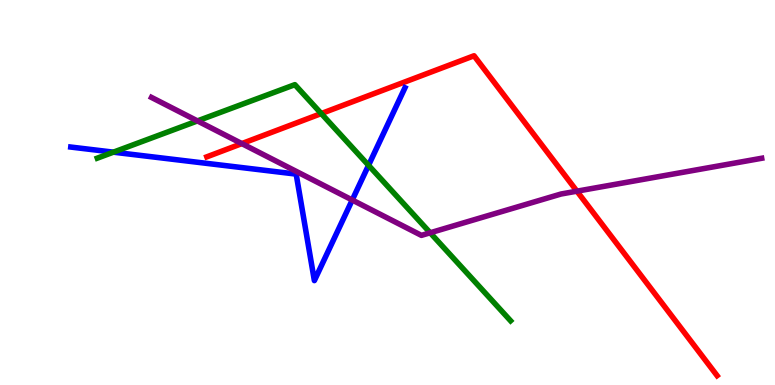[{'lines': ['blue', 'red'], 'intersections': []}, {'lines': ['green', 'red'], 'intersections': [{'x': 4.15, 'y': 7.05}]}, {'lines': ['purple', 'red'], 'intersections': [{'x': 3.12, 'y': 6.27}, {'x': 7.44, 'y': 5.03}]}, {'lines': ['blue', 'green'], 'intersections': [{'x': 1.46, 'y': 6.05}, {'x': 4.76, 'y': 5.71}]}, {'lines': ['blue', 'purple'], 'intersections': [{'x': 4.54, 'y': 4.8}]}, {'lines': ['green', 'purple'], 'intersections': [{'x': 2.55, 'y': 6.86}, {'x': 5.55, 'y': 3.95}]}]